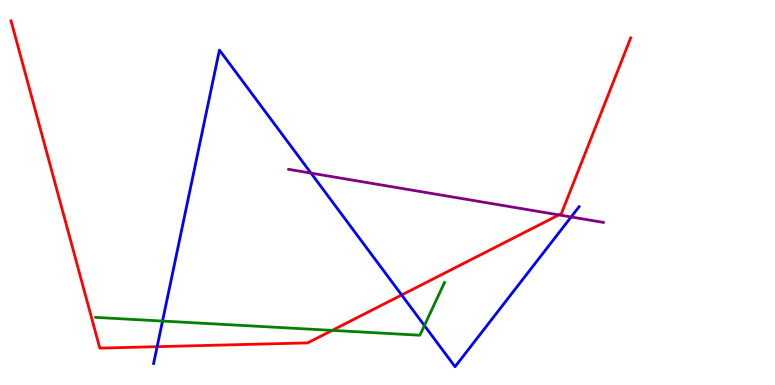[{'lines': ['blue', 'red'], 'intersections': [{'x': 2.03, 'y': 0.996}, {'x': 5.18, 'y': 2.34}]}, {'lines': ['green', 'red'], 'intersections': [{'x': 4.29, 'y': 1.42}]}, {'lines': ['purple', 'red'], 'intersections': [{'x': 7.21, 'y': 4.42}]}, {'lines': ['blue', 'green'], 'intersections': [{'x': 2.1, 'y': 1.66}, {'x': 5.48, 'y': 1.54}]}, {'lines': ['blue', 'purple'], 'intersections': [{'x': 4.01, 'y': 5.5}, {'x': 7.37, 'y': 4.36}]}, {'lines': ['green', 'purple'], 'intersections': []}]